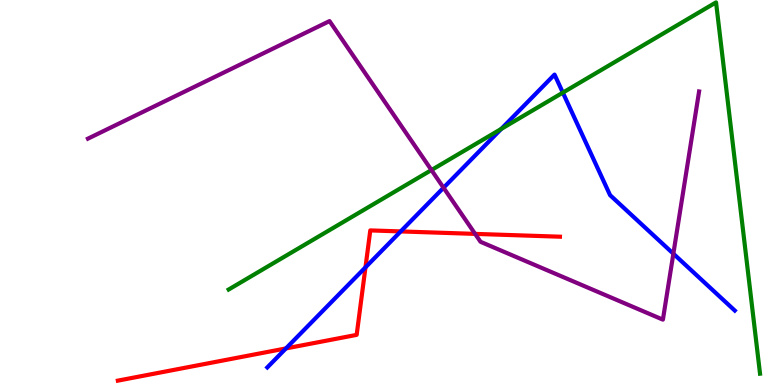[{'lines': ['blue', 'red'], 'intersections': [{'x': 3.69, 'y': 0.95}, {'x': 4.72, 'y': 3.06}, {'x': 5.17, 'y': 3.99}]}, {'lines': ['green', 'red'], 'intersections': []}, {'lines': ['purple', 'red'], 'intersections': [{'x': 6.13, 'y': 3.93}]}, {'lines': ['blue', 'green'], 'intersections': [{'x': 6.47, 'y': 6.65}, {'x': 7.26, 'y': 7.59}]}, {'lines': ['blue', 'purple'], 'intersections': [{'x': 5.72, 'y': 5.12}, {'x': 8.69, 'y': 3.41}]}, {'lines': ['green', 'purple'], 'intersections': [{'x': 5.57, 'y': 5.58}]}]